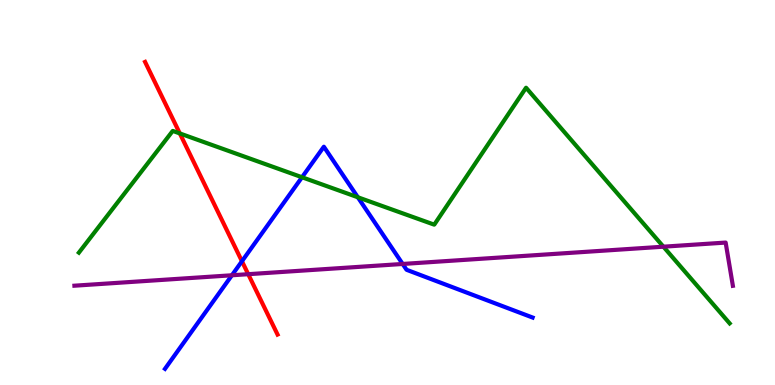[{'lines': ['blue', 'red'], 'intersections': [{'x': 3.12, 'y': 3.21}]}, {'lines': ['green', 'red'], 'intersections': [{'x': 2.32, 'y': 6.53}]}, {'lines': ['purple', 'red'], 'intersections': [{'x': 3.2, 'y': 2.88}]}, {'lines': ['blue', 'green'], 'intersections': [{'x': 3.9, 'y': 5.4}, {'x': 4.62, 'y': 4.88}]}, {'lines': ['blue', 'purple'], 'intersections': [{'x': 2.99, 'y': 2.85}, {'x': 5.2, 'y': 3.14}]}, {'lines': ['green', 'purple'], 'intersections': [{'x': 8.56, 'y': 3.59}]}]